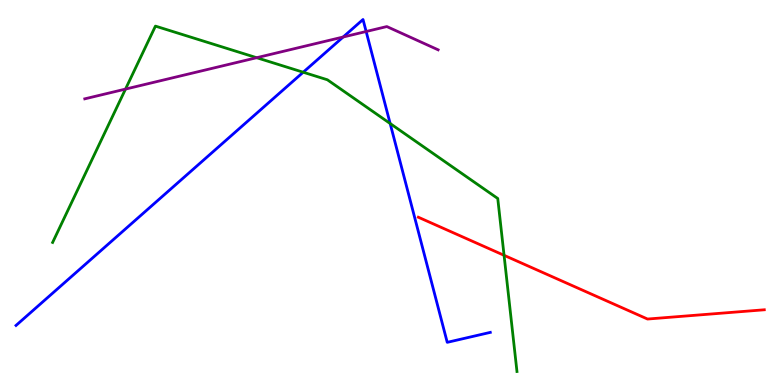[{'lines': ['blue', 'red'], 'intersections': []}, {'lines': ['green', 'red'], 'intersections': [{'x': 6.5, 'y': 3.37}]}, {'lines': ['purple', 'red'], 'intersections': []}, {'lines': ['blue', 'green'], 'intersections': [{'x': 3.91, 'y': 8.12}, {'x': 5.03, 'y': 6.79}]}, {'lines': ['blue', 'purple'], 'intersections': [{'x': 4.43, 'y': 9.04}, {'x': 4.72, 'y': 9.18}]}, {'lines': ['green', 'purple'], 'intersections': [{'x': 1.62, 'y': 7.69}, {'x': 3.31, 'y': 8.5}]}]